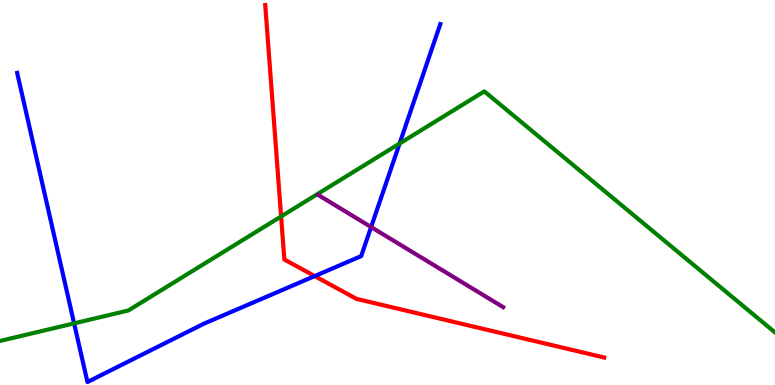[{'lines': ['blue', 'red'], 'intersections': [{'x': 4.06, 'y': 2.83}]}, {'lines': ['green', 'red'], 'intersections': [{'x': 3.63, 'y': 4.38}]}, {'lines': ['purple', 'red'], 'intersections': []}, {'lines': ['blue', 'green'], 'intersections': [{'x': 0.956, 'y': 1.6}, {'x': 5.16, 'y': 6.27}]}, {'lines': ['blue', 'purple'], 'intersections': [{'x': 4.79, 'y': 4.1}]}, {'lines': ['green', 'purple'], 'intersections': []}]